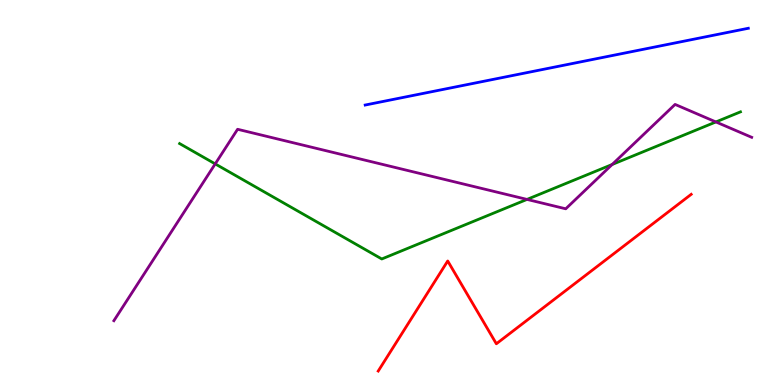[{'lines': ['blue', 'red'], 'intersections': []}, {'lines': ['green', 'red'], 'intersections': []}, {'lines': ['purple', 'red'], 'intersections': []}, {'lines': ['blue', 'green'], 'intersections': []}, {'lines': ['blue', 'purple'], 'intersections': []}, {'lines': ['green', 'purple'], 'intersections': [{'x': 2.78, 'y': 5.74}, {'x': 6.8, 'y': 4.82}, {'x': 7.9, 'y': 5.73}, {'x': 9.24, 'y': 6.83}]}]